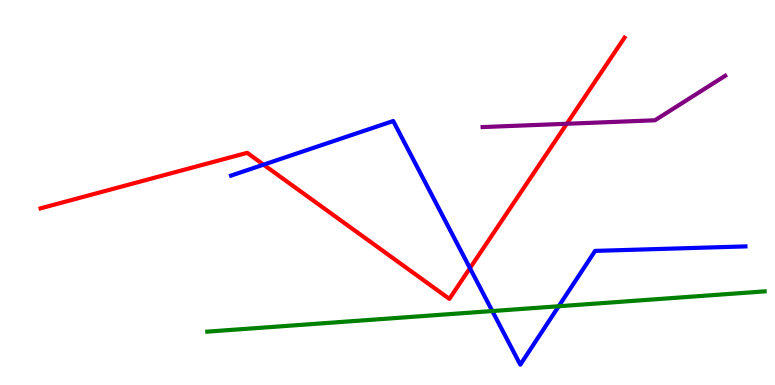[{'lines': ['blue', 'red'], 'intersections': [{'x': 3.4, 'y': 5.72}, {'x': 6.06, 'y': 3.03}]}, {'lines': ['green', 'red'], 'intersections': []}, {'lines': ['purple', 'red'], 'intersections': [{'x': 7.31, 'y': 6.79}]}, {'lines': ['blue', 'green'], 'intersections': [{'x': 6.35, 'y': 1.92}, {'x': 7.21, 'y': 2.05}]}, {'lines': ['blue', 'purple'], 'intersections': []}, {'lines': ['green', 'purple'], 'intersections': []}]